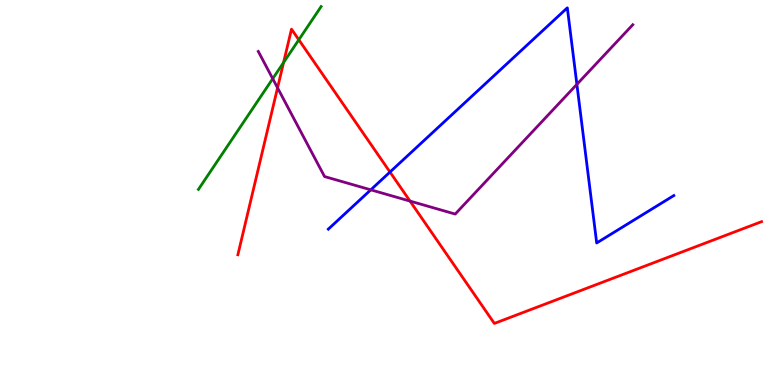[{'lines': ['blue', 'red'], 'intersections': [{'x': 5.03, 'y': 5.53}]}, {'lines': ['green', 'red'], 'intersections': [{'x': 3.66, 'y': 8.38}, {'x': 3.86, 'y': 8.97}]}, {'lines': ['purple', 'red'], 'intersections': [{'x': 3.58, 'y': 7.72}, {'x': 5.29, 'y': 4.78}]}, {'lines': ['blue', 'green'], 'intersections': []}, {'lines': ['blue', 'purple'], 'intersections': [{'x': 4.78, 'y': 5.07}, {'x': 7.44, 'y': 7.81}]}, {'lines': ['green', 'purple'], 'intersections': [{'x': 3.52, 'y': 7.96}]}]